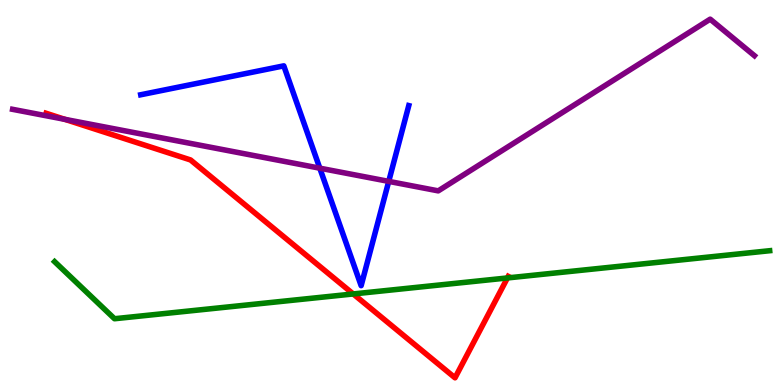[{'lines': ['blue', 'red'], 'intersections': []}, {'lines': ['green', 'red'], 'intersections': [{'x': 4.56, 'y': 2.36}, {'x': 6.55, 'y': 2.78}]}, {'lines': ['purple', 'red'], 'intersections': [{'x': 0.837, 'y': 6.9}]}, {'lines': ['blue', 'green'], 'intersections': []}, {'lines': ['blue', 'purple'], 'intersections': [{'x': 4.13, 'y': 5.63}, {'x': 5.02, 'y': 5.29}]}, {'lines': ['green', 'purple'], 'intersections': []}]